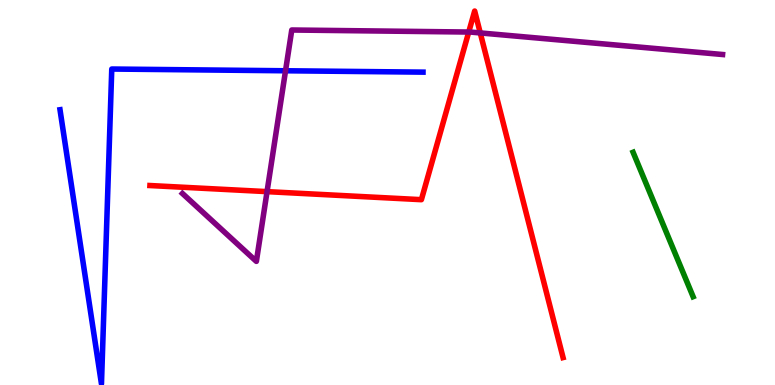[{'lines': ['blue', 'red'], 'intersections': []}, {'lines': ['green', 'red'], 'intersections': []}, {'lines': ['purple', 'red'], 'intersections': [{'x': 3.45, 'y': 5.02}, {'x': 6.05, 'y': 9.17}, {'x': 6.2, 'y': 9.14}]}, {'lines': ['blue', 'green'], 'intersections': []}, {'lines': ['blue', 'purple'], 'intersections': [{'x': 3.68, 'y': 8.16}]}, {'lines': ['green', 'purple'], 'intersections': []}]